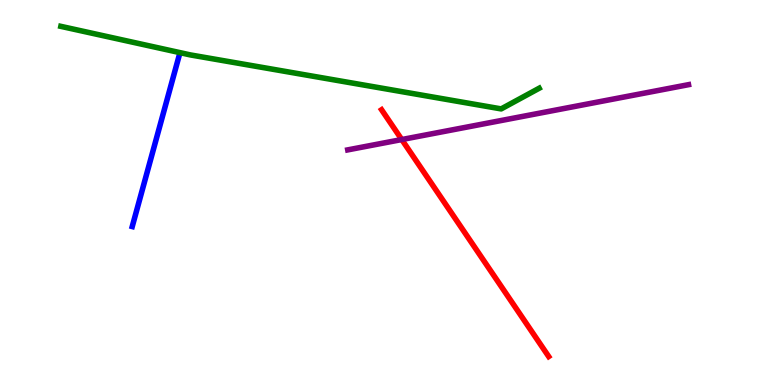[{'lines': ['blue', 'red'], 'intersections': []}, {'lines': ['green', 'red'], 'intersections': []}, {'lines': ['purple', 'red'], 'intersections': [{'x': 5.18, 'y': 6.38}]}, {'lines': ['blue', 'green'], 'intersections': []}, {'lines': ['blue', 'purple'], 'intersections': []}, {'lines': ['green', 'purple'], 'intersections': []}]